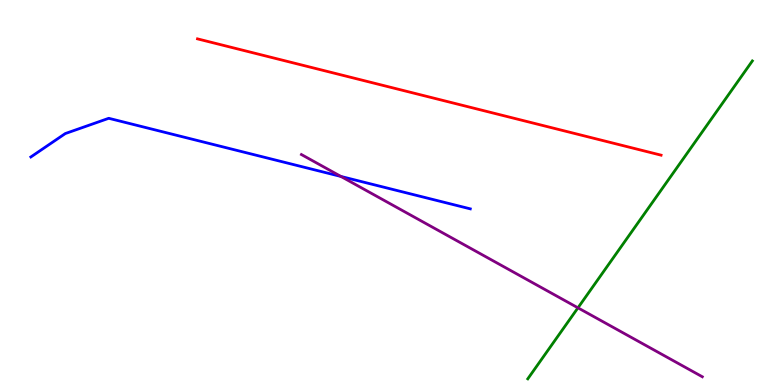[{'lines': ['blue', 'red'], 'intersections': []}, {'lines': ['green', 'red'], 'intersections': []}, {'lines': ['purple', 'red'], 'intersections': []}, {'lines': ['blue', 'green'], 'intersections': []}, {'lines': ['blue', 'purple'], 'intersections': [{'x': 4.4, 'y': 5.42}]}, {'lines': ['green', 'purple'], 'intersections': [{'x': 7.46, 'y': 2.0}]}]